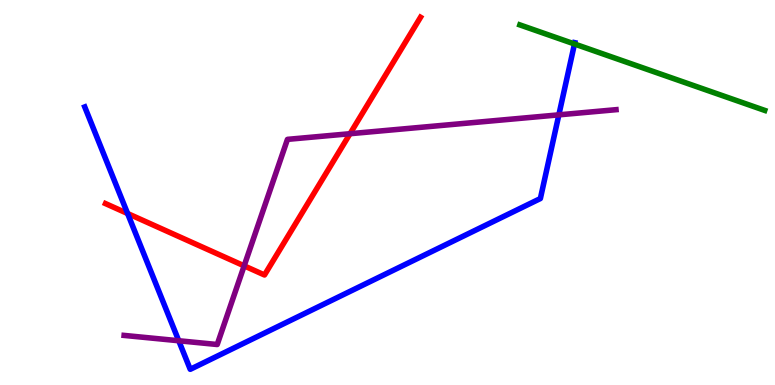[{'lines': ['blue', 'red'], 'intersections': [{'x': 1.65, 'y': 4.45}]}, {'lines': ['green', 'red'], 'intersections': []}, {'lines': ['purple', 'red'], 'intersections': [{'x': 3.15, 'y': 3.09}, {'x': 4.52, 'y': 6.53}]}, {'lines': ['blue', 'green'], 'intersections': [{'x': 7.41, 'y': 8.86}]}, {'lines': ['blue', 'purple'], 'intersections': [{'x': 2.31, 'y': 1.15}, {'x': 7.21, 'y': 7.02}]}, {'lines': ['green', 'purple'], 'intersections': []}]